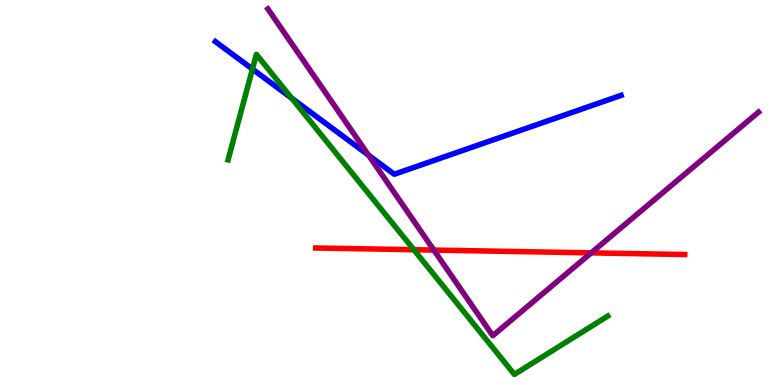[{'lines': ['blue', 'red'], 'intersections': []}, {'lines': ['green', 'red'], 'intersections': [{'x': 5.34, 'y': 3.51}]}, {'lines': ['purple', 'red'], 'intersections': [{'x': 5.6, 'y': 3.5}, {'x': 7.63, 'y': 3.43}]}, {'lines': ['blue', 'green'], 'intersections': [{'x': 3.26, 'y': 8.21}, {'x': 3.76, 'y': 7.45}]}, {'lines': ['blue', 'purple'], 'intersections': [{'x': 4.75, 'y': 5.97}]}, {'lines': ['green', 'purple'], 'intersections': []}]